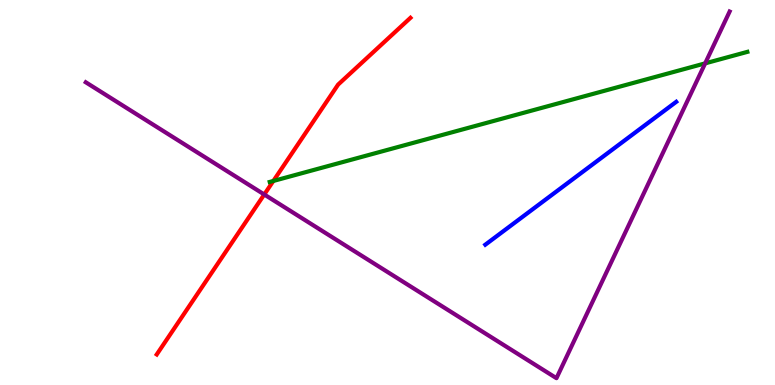[{'lines': ['blue', 'red'], 'intersections': []}, {'lines': ['green', 'red'], 'intersections': [{'x': 3.53, 'y': 5.3}]}, {'lines': ['purple', 'red'], 'intersections': [{'x': 3.41, 'y': 4.95}]}, {'lines': ['blue', 'green'], 'intersections': []}, {'lines': ['blue', 'purple'], 'intersections': []}, {'lines': ['green', 'purple'], 'intersections': [{'x': 9.1, 'y': 8.35}]}]